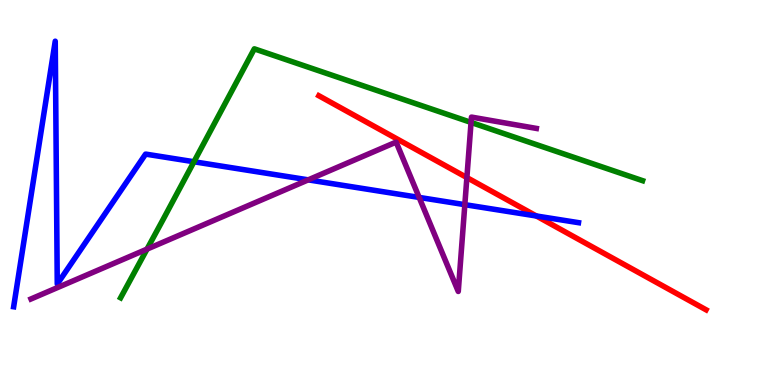[{'lines': ['blue', 'red'], 'intersections': [{'x': 6.92, 'y': 4.39}]}, {'lines': ['green', 'red'], 'intersections': []}, {'lines': ['purple', 'red'], 'intersections': [{'x': 6.02, 'y': 5.39}]}, {'lines': ['blue', 'green'], 'intersections': [{'x': 2.5, 'y': 5.8}]}, {'lines': ['blue', 'purple'], 'intersections': [{'x': 3.98, 'y': 5.33}, {'x': 5.41, 'y': 4.87}, {'x': 6.0, 'y': 4.68}]}, {'lines': ['green', 'purple'], 'intersections': [{'x': 1.9, 'y': 3.53}, {'x': 6.08, 'y': 6.82}]}]